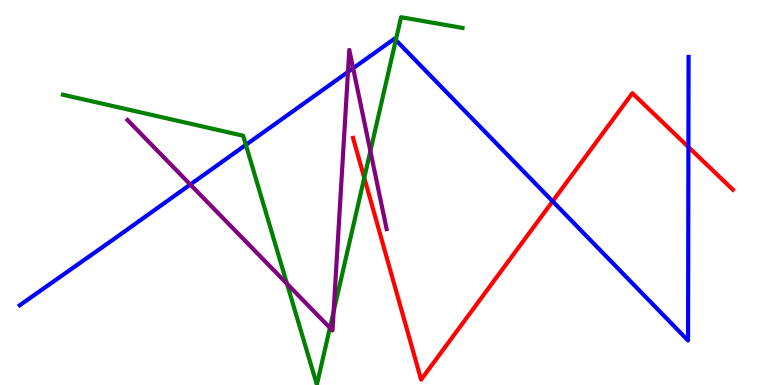[{'lines': ['blue', 'red'], 'intersections': [{'x': 7.13, 'y': 4.77}, {'x': 8.88, 'y': 6.18}]}, {'lines': ['green', 'red'], 'intersections': [{'x': 4.7, 'y': 5.38}]}, {'lines': ['purple', 'red'], 'intersections': []}, {'lines': ['blue', 'green'], 'intersections': [{'x': 3.17, 'y': 6.24}, {'x': 5.11, 'y': 8.96}]}, {'lines': ['blue', 'purple'], 'intersections': [{'x': 2.46, 'y': 5.21}, {'x': 4.49, 'y': 8.13}, {'x': 4.56, 'y': 8.23}]}, {'lines': ['green', 'purple'], 'intersections': [{'x': 3.7, 'y': 2.63}, {'x': 4.26, 'y': 1.49}, {'x': 4.3, 'y': 1.91}, {'x': 4.78, 'y': 6.08}]}]